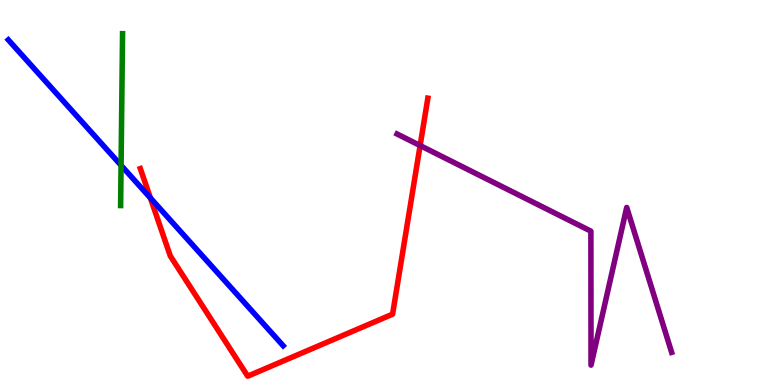[{'lines': ['blue', 'red'], 'intersections': [{'x': 1.94, 'y': 4.86}]}, {'lines': ['green', 'red'], 'intersections': []}, {'lines': ['purple', 'red'], 'intersections': [{'x': 5.42, 'y': 6.22}]}, {'lines': ['blue', 'green'], 'intersections': [{'x': 1.56, 'y': 5.71}]}, {'lines': ['blue', 'purple'], 'intersections': []}, {'lines': ['green', 'purple'], 'intersections': []}]